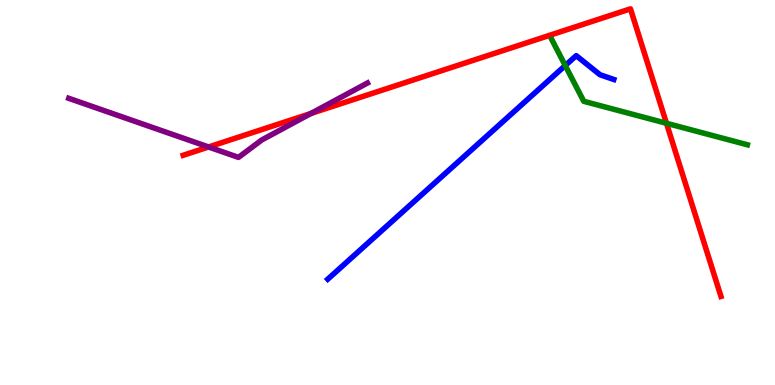[{'lines': ['blue', 'red'], 'intersections': []}, {'lines': ['green', 'red'], 'intersections': [{'x': 8.6, 'y': 6.8}]}, {'lines': ['purple', 'red'], 'intersections': [{'x': 2.69, 'y': 6.18}, {'x': 4.01, 'y': 7.05}]}, {'lines': ['blue', 'green'], 'intersections': [{'x': 7.29, 'y': 8.3}]}, {'lines': ['blue', 'purple'], 'intersections': []}, {'lines': ['green', 'purple'], 'intersections': []}]